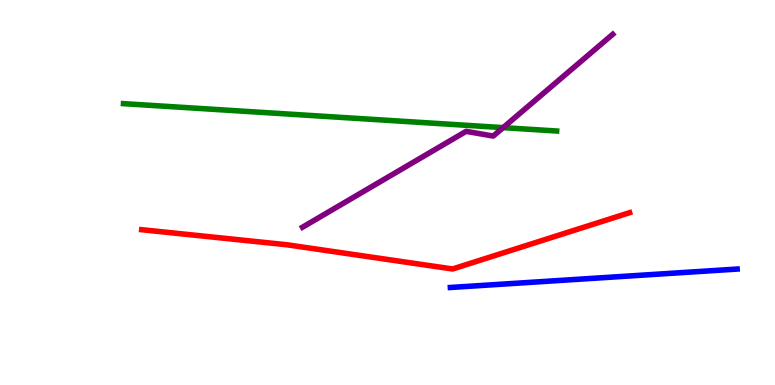[{'lines': ['blue', 'red'], 'intersections': []}, {'lines': ['green', 'red'], 'intersections': []}, {'lines': ['purple', 'red'], 'intersections': []}, {'lines': ['blue', 'green'], 'intersections': []}, {'lines': ['blue', 'purple'], 'intersections': []}, {'lines': ['green', 'purple'], 'intersections': [{'x': 6.49, 'y': 6.68}]}]